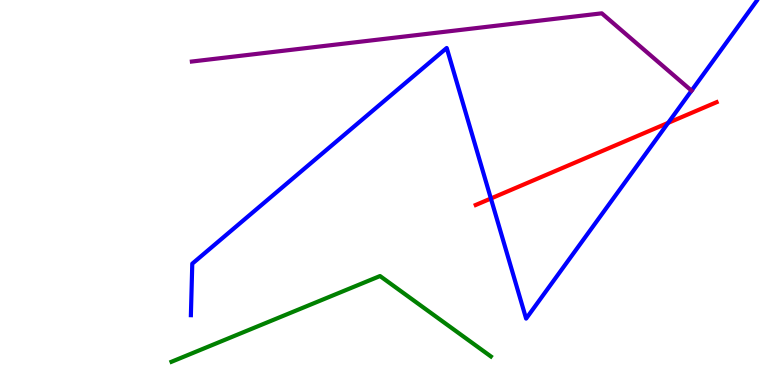[{'lines': ['blue', 'red'], 'intersections': [{'x': 6.33, 'y': 4.84}, {'x': 8.62, 'y': 6.81}]}, {'lines': ['green', 'red'], 'intersections': []}, {'lines': ['purple', 'red'], 'intersections': []}, {'lines': ['blue', 'green'], 'intersections': []}, {'lines': ['blue', 'purple'], 'intersections': [{'x': 8.92, 'y': 7.65}]}, {'lines': ['green', 'purple'], 'intersections': []}]